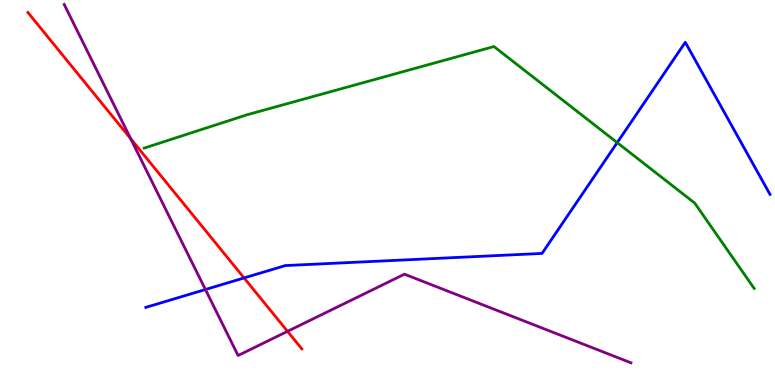[{'lines': ['blue', 'red'], 'intersections': [{'x': 3.15, 'y': 2.78}]}, {'lines': ['green', 'red'], 'intersections': []}, {'lines': ['purple', 'red'], 'intersections': [{'x': 1.69, 'y': 6.4}, {'x': 3.71, 'y': 1.39}]}, {'lines': ['blue', 'green'], 'intersections': [{'x': 7.96, 'y': 6.3}]}, {'lines': ['blue', 'purple'], 'intersections': [{'x': 2.65, 'y': 2.48}]}, {'lines': ['green', 'purple'], 'intersections': []}]